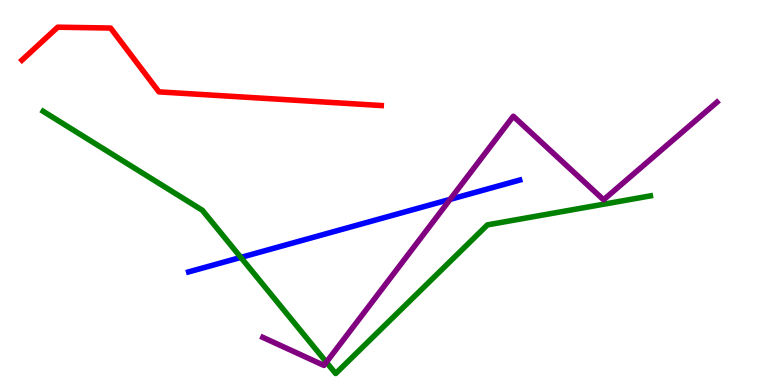[{'lines': ['blue', 'red'], 'intersections': []}, {'lines': ['green', 'red'], 'intersections': []}, {'lines': ['purple', 'red'], 'intersections': []}, {'lines': ['blue', 'green'], 'intersections': [{'x': 3.11, 'y': 3.31}]}, {'lines': ['blue', 'purple'], 'intersections': [{'x': 5.81, 'y': 4.82}]}, {'lines': ['green', 'purple'], 'intersections': [{'x': 4.21, 'y': 0.593}]}]